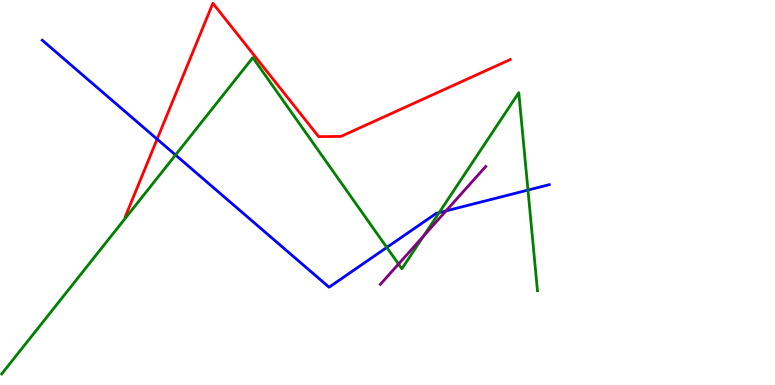[{'lines': ['blue', 'red'], 'intersections': [{'x': 2.03, 'y': 6.39}]}, {'lines': ['green', 'red'], 'intersections': []}, {'lines': ['purple', 'red'], 'intersections': []}, {'lines': ['blue', 'green'], 'intersections': [{'x': 2.26, 'y': 5.97}, {'x': 4.99, 'y': 3.57}, {'x': 5.67, 'y': 4.48}, {'x': 6.81, 'y': 5.06}]}, {'lines': ['blue', 'purple'], 'intersections': [{'x': 5.76, 'y': 4.52}]}, {'lines': ['green', 'purple'], 'intersections': [{'x': 5.14, 'y': 3.14}, {'x': 5.47, 'y': 3.87}]}]